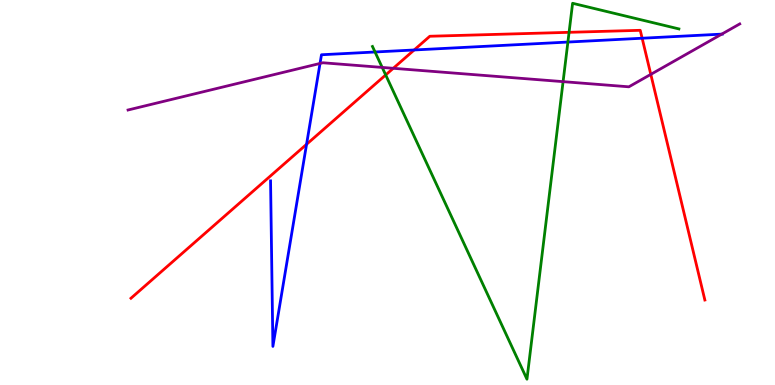[{'lines': ['blue', 'red'], 'intersections': [{'x': 3.96, 'y': 6.25}, {'x': 5.34, 'y': 8.7}, {'x': 8.29, 'y': 9.01}]}, {'lines': ['green', 'red'], 'intersections': [{'x': 4.98, 'y': 8.05}, {'x': 7.34, 'y': 9.16}]}, {'lines': ['purple', 'red'], 'intersections': [{'x': 5.07, 'y': 8.23}, {'x': 8.4, 'y': 8.07}]}, {'lines': ['blue', 'green'], 'intersections': [{'x': 4.84, 'y': 8.65}, {'x': 7.33, 'y': 8.91}]}, {'lines': ['blue', 'purple'], 'intersections': [{'x': 4.13, 'y': 8.35}, {'x': 9.31, 'y': 9.11}]}, {'lines': ['green', 'purple'], 'intersections': [{'x': 4.93, 'y': 8.25}, {'x': 7.27, 'y': 7.88}]}]